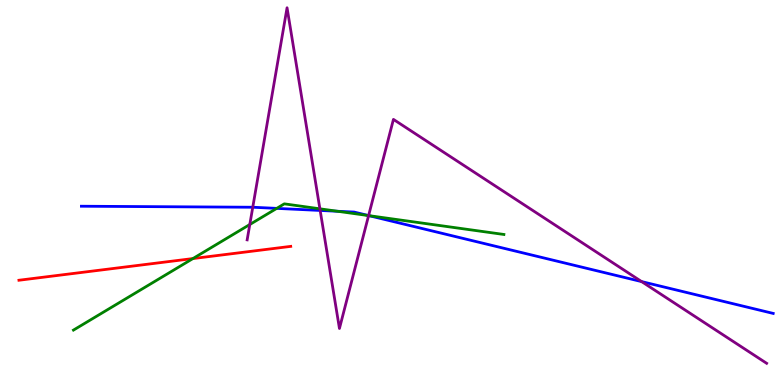[{'lines': ['blue', 'red'], 'intersections': []}, {'lines': ['green', 'red'], 'intersections': [{'x': 2.49, 'y': 3.28}]}, {'lines': ['purple', 'red'], 'intersections': []}, {'lines': ['blue', 'green'], 'intersections': [{'x': 3.57, 'y': 4.59}, {'x': 4.36, 'y': 4.51}, {'x': 4.76, 'y': 4.4}]}, {'lines': ['blue', 'purple'], 'intersections': [{'x': 3.26, 'y': 4.62}, {'x': 4.13, 'y': 4.53}, {'x': 4.76, 'y': 4.4}, {'x': 8.28, 'y': 2.69}]}, {'lines': ['green', 'purple'], 'intersections': [{'x': 3.22, 'y': 4.17}, {'x': 4.13, 'y': 4.58}, {'x': 4.76, 'y': 4.4}]}]